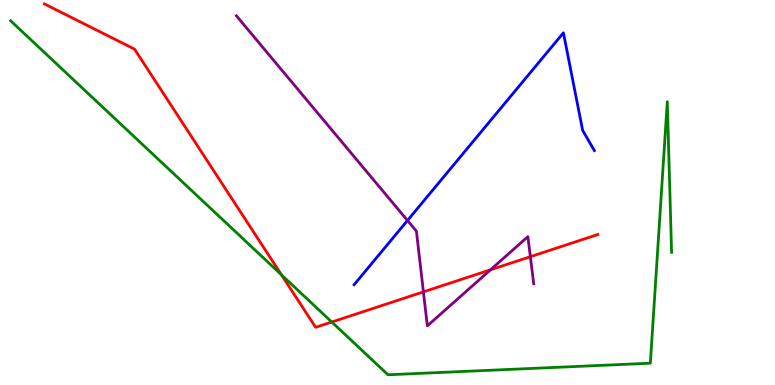[{'lines': ['blue', 'red'], 'intersections': []}, {'lines': ['green', 'red'], 'intersections': [{'x': 3.63, 'y': 2.86}, {'x': 4.28, 'y': 1.64}]}, {'lines': ['purple', 'red'], 'intersections': [{'x': 5.46, 'y': 2.42}, {'x': 6.33, 'y': 2.99}, {'x': 6.84, 'y': 3.33}]}, {'lines': ['blue', 'green'], 'intersections': []}, {'lines': ['blue', 'purple'], 'intersections': [{'x': 5.26, 'y': 4.27}]}, {'lines': ['green', 'purple'], 'intersections': []}]